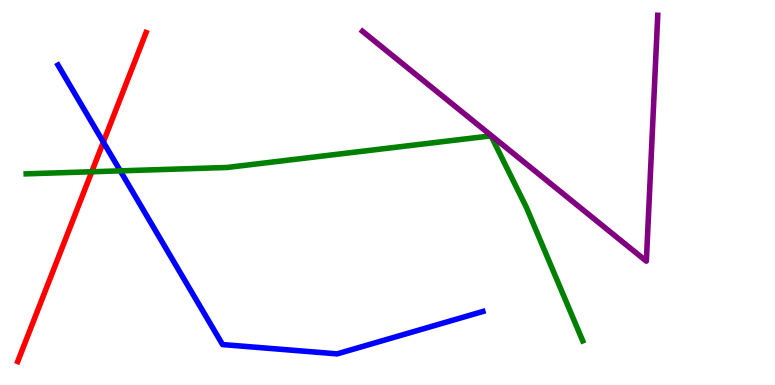[{'lines': ['blue', 'red'], 'intersections': [{'x': 1.33, 'y': 6.31}]}, {'lines': ['green', 'red'], 'intersections': [{'x': 1.18, 'y': 5.54}]}, {'lines': ['purple', 'red'], 'intersections': []}, {'lines': ['blue', 'green'], 'intersections': [{'x': 1.55, 'y': 5.56}]}, {'lines': ['blue', 'purple'], 'intersections': []}, {'lines': ['green', 'purple'], 'intersections': []}]